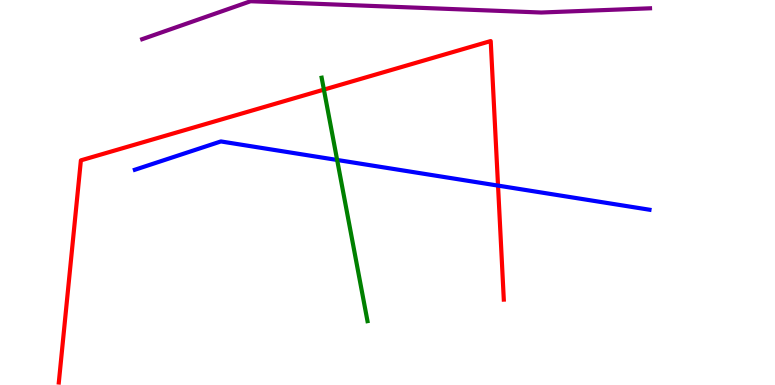[{'lines': ['blue', 'red'], 'intersections': [{'x': 6.43, 'y': 5.18}]}, {'lines': ['green', 'red'], 'intersections': [{'x': 4.18, 'y': 7.67}]}, {'lines': ['purple', 'red'], 'intersections': []}, {'lines': ['blue', 'green'], 'intersections': [{'x': 4.35, 'y': 5.85}]}, {'lines': ['blue', 'purple'], 'intersections': []}, {'lines': ['green', 'purple'], 'intersections': []}]